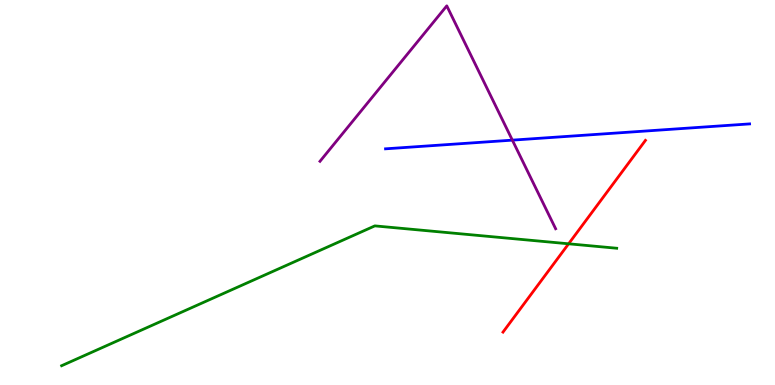[{'lines': ['blue', 'red'], 'intersections': []}, {'lines': ['green', 'red'], 'intersections': [{'x': 7.34, 'y': 3.67}]}, {'lines': ['purple', 'red'], 'intersections': []}, {'lines': ['blue', 'green'], 'intersections': []}, {'lines': ['blue', 'purple'], 'intersections': [{'x': 6.61, 'y': 6.36}]}, {'lines': ['green', 'purple'], 'intersections': []}]